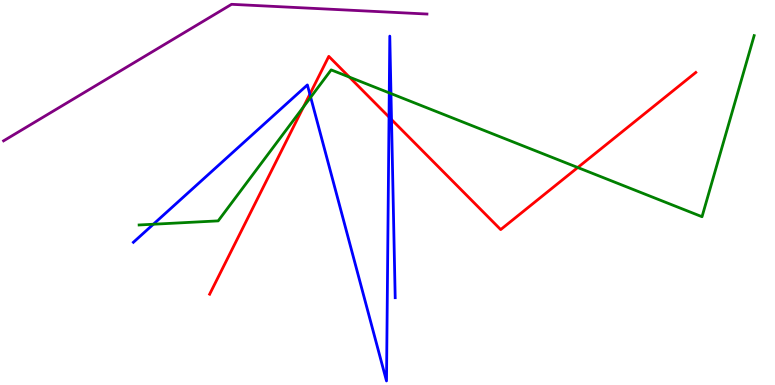[{'lines': ['blue', 'red'], 'intersections': [{'x': 4.0, 'y': 7.55}, {'x': 5.02, 'y': 6.96}, {'x': 5.05, 'y': 6.89}]}, {'lines': ['green', 'red'], 'intersections': [{'x': 3.92, 'y': 7.22}, {'x': 4.51, 'y': 8.0}, {'x': 7.45, 'y': 5.65}]}, {'lines': ['purple', 'red'], 'intersections': []}, {'lines': ['blue', 'green'], 'intersections': [{'x': 1.98, 'y': 4.18}, {'x': 4.01, 'y': 7.47}, {'x': 5.02, 'y': 7.59}, {'x': 5.04, 'y': 7.57}]}, {'lines': ['blue', 'purple'], 'intersections': []}, {'lines': ['green', 'purple'], 'intersections': []}]